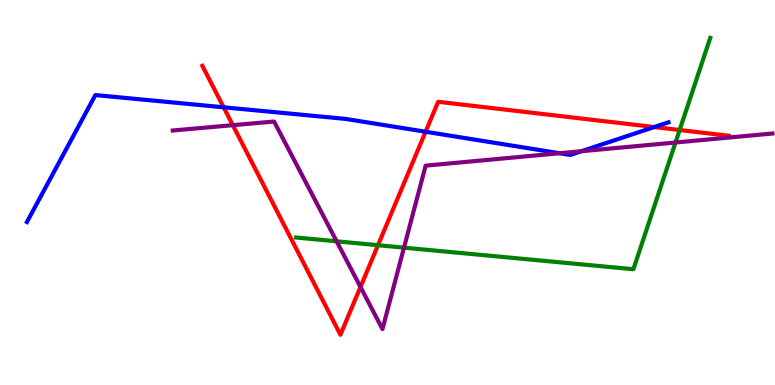[{'lines': ['blue', 'red'], 'intersections': [{'x': 2.89, 'y': 7.21}, {'x': 5.49, 'y': 6.58}, {'x': 8.44, 'y': 6.7}]}, {'lines': ['green', 'red'], 'intersections': [{'x': 4.88, 'y': 3.63}, {'x': 8.77, 'y': 6.62}]}, {'lines': ['purple', 'red'], 'intersections': [{'x': 3.0, 'y': 6.75}, {'x': 4.65, 'y': 2.55}]}, {'lines': ['blue', 'green'], 'intersections': []}, {'lines': ['blue', 'purple'], 'intersections': [{'x': 7.22, 'y': 6.02}, {'x': 7.5, 'y': 6.07}]}, {'lines': ['green', 'purple'], 'intersections': [{'x': 4.34, 'y': 3.73}, {'x': 5.21, 'y': 3.57}, {'x': 8.72, 'y': 6.3}]}]